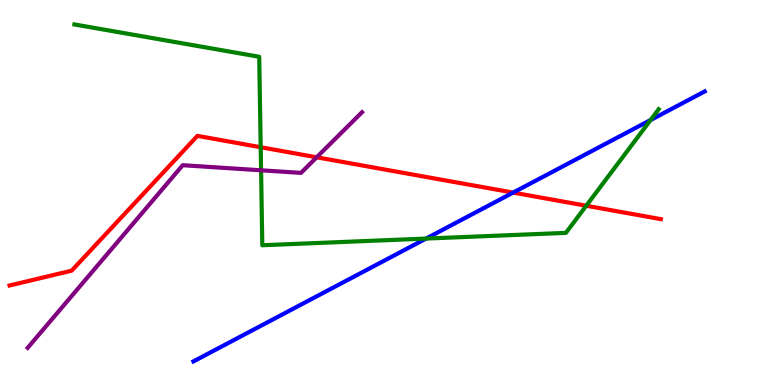[{'lines': ['blue', 'red'], 'intersections': [{'x': 6.62, 'y': 5.0}]}, {'lines': ['green', 'red'], 'intersections': [{'x': 3.36, 'y': 6.18}, {'x': 7.56, 'y': 4.66}]}, {'lines': ['purple', 'red'], 'intersections': [{'x': 4.09, 'y': 5.91}]}, {'lines': ['blue', 'green'], 'intersections': [{'x': 5.5, 'y': 3.8}, {'x': 8.39, 'y': 6.88}]}, {'lines': ['blue', 'purple'], 'intersections': []}, {'lines': ['green', 'purple'], 'intersections': [{'x': 3.37, 'y': 5.58}]}]